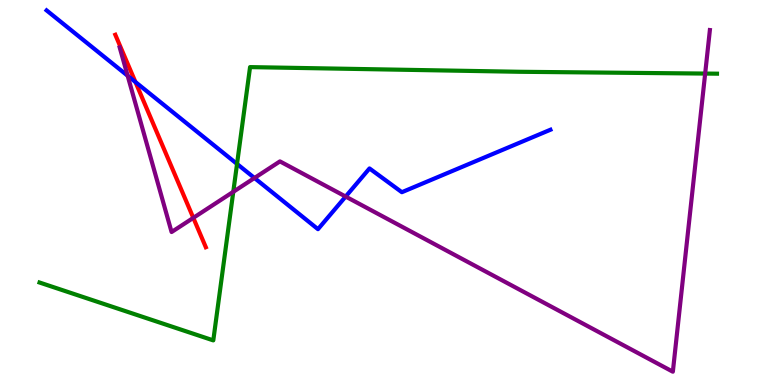[{'lines': ['blue', 'red'], 'intersections': [{'x': 1.75, 'y': 7.87}]}, {'lines': ['green', 'red'], 'intersections': []}, {'lines': ['purple', 'red'], 'intersections': [{'x': 2.49, 'y': 4.34}]}, {'lines': ['blue', 'green'], 'intersections': [{'x': 3.06, 'y': 5.74}]}, {'lines': ['blue', 'purple'], 'intersections': [{'x': 1.65, 'y': 8.03}, {'x': 3.28, 'y': 5.38}, {'x': 4.46, 'y': 4.89}]}, {'lines': ['green', 'purple'], 'intersections': [{'x': 3.01, 'y': 5.02}, {'x': 9.1, 'y': 8.09}]}]